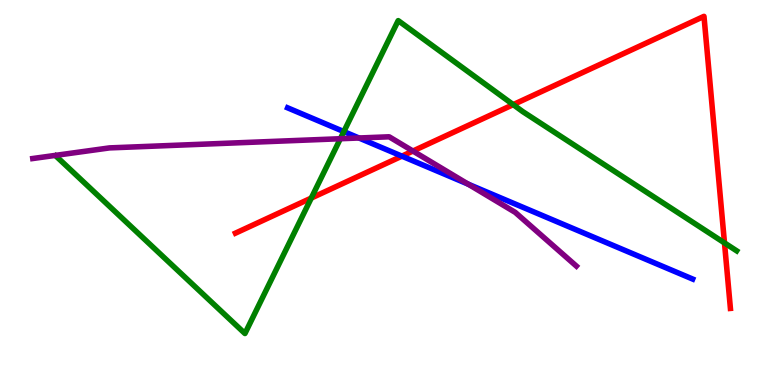[{'lines': ['blue', 'red'], 'intersections': [{'x': 5.19, 'y': 5.94}]}, {'lines': ['green', 'red'], 'intersections': [{'x': 4.02, 'y': 4.86}, {'x': 6.62, 'y': 7.28}, {'x': 9.35, 'y': 3.69}]}, {'lines': ['purple', 'red'], 'intersections': [{'x': 5.33, 'y': 6.08}]}, {'lines': ['blue', 'green'], 'intersections': [{'x': 4.44, 'y': 6.58}]}, {'lines': ['blue', 'purple'], 'intersections': [{'x': 4.63, 'y': 6.42}, {'x': 6.04, 'y': 5.22}]}, {'lines': ['green', 'purple'], 'intersections': [{'x': 4.39, 'y': 6.4}]}]